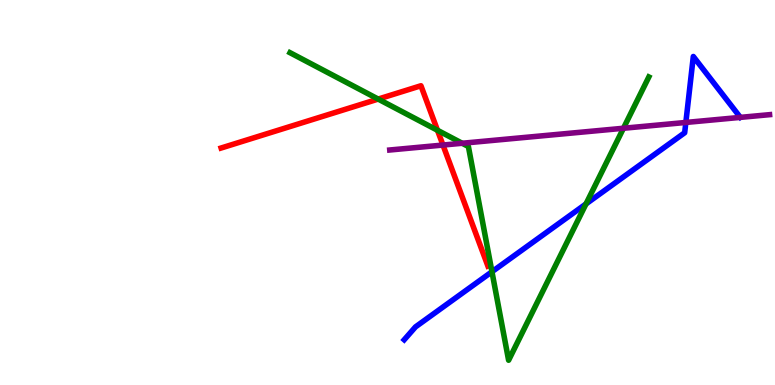[{'lines': ['blue', 'red'], 'intersections': []}, {'lines': ['green', 'red'], 'intersections': [{'x': 4.88, 'y': 7.43}, {'x': 5.64, 'y': 6.62}]}, {'lines': ['purple', 'red'], 'intersections': [{'x': 5.72, 'y': 6.23}]}, {'lines': ['blue', 'green'], 'intersections': [{'x': 6.35, 'y': 2.94}, {'x': 7.56, 'y': 4.7}]}, {'lines': ['blue', 'purple'], 'intersections': [{'x': 8.85, 'y': 6.82}]}, {'lines': ['green', 'purple'], 'intersections': [{'x': 5.96, 'y': 6.28}, {'x': 8.04, 'y': 6.67}]}]